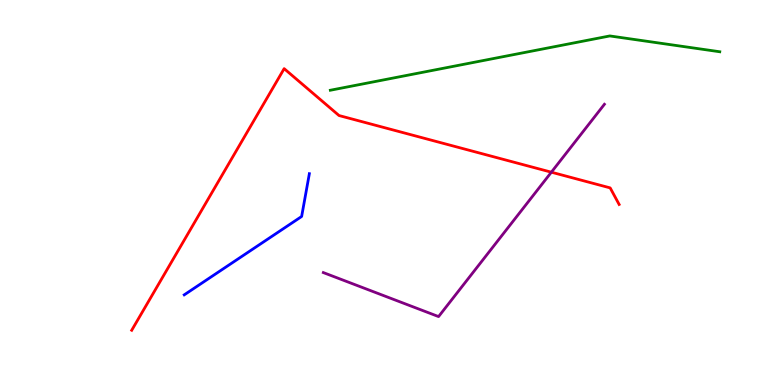[{'lines': ['blue', 'red'], 'intersections': []}, {'lines': ['green', 'red'], 'intersections': []}, {'lines': ['purple', 'red'], 'intersections': [{'x': 7.11, 'y': 5.53}]}, {'lines': ['blue', 'green'], 'intersections': []}, {'lines': ['blue', 'purple'], 'intersections': []}, {'lines': ['green', 'purple'], 'intersections': []}]